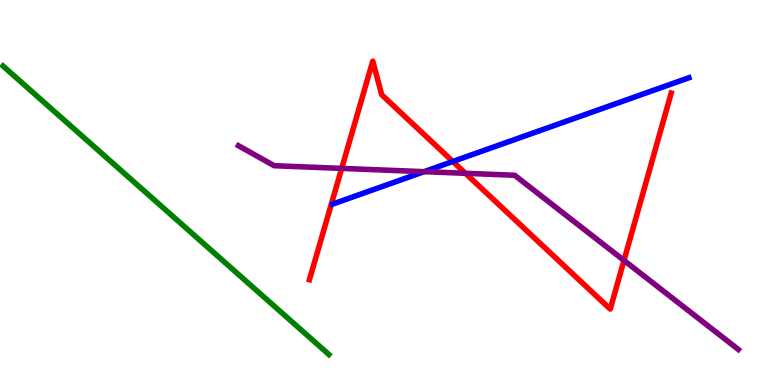[{'lines': ['blue', 'red'], 'intersections': [{'x': 5.84, 'y': 5.81}]}, {'lines': ['green', 'red'], 'intersections': []}, {'lines': ['purple', 'red'], 'intersections': [{'x': 4.41, 'y': 5.63}, {'x': 6.01, 'y': 5.5}, {'x': 8.05, 'y': 3.24}]}, {'lines': ['blue', 'green'], 'intersections': []}, {'lines': ['blue', 'purple'], 'intersections': [{'x': 5.47, 'y': 5.54}]}, {'lines': ['green', 'purple'], 'intersections': []}]